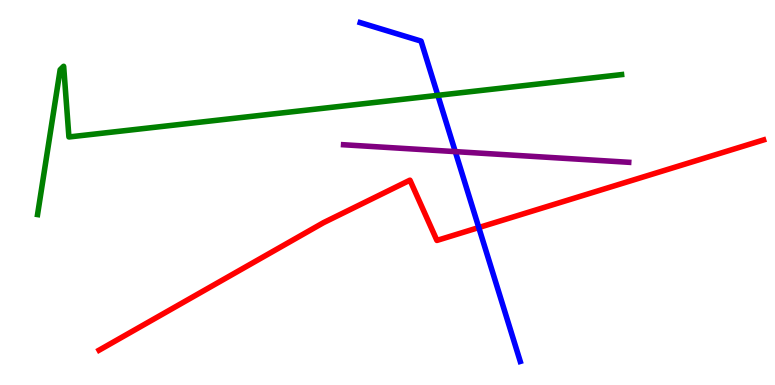[{'lines': ['blue', 'red'], 'intersections': [{'x': 6.18, 'y': 4.09}]}, {'lines': ['green', 'red'], 'intersections': []}, {'lines': ['purple', 'red'], 'intersections': []}, {'lines': ['blue', 'green'], 'intersections': [{'x': 5.65, 'y': 7.52}]}, {'lines': ['blue', 'purple'], 'intersections': [{'x': 5.87, 'y': 6.06}]}, {'lines': ['green', 'purple'], 'intersections': []}]